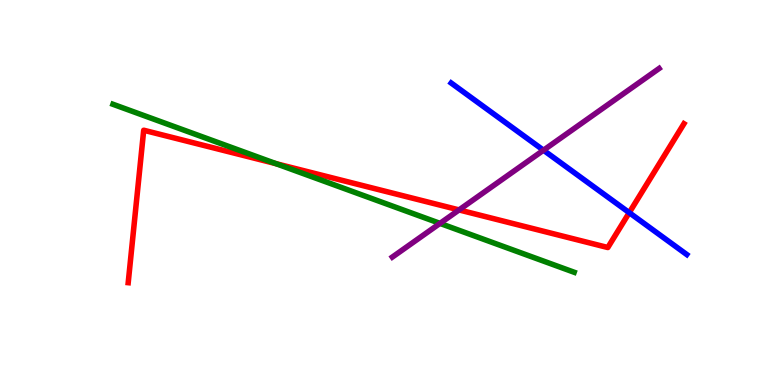[{'lines': ['blue', 'red'], 'intersections': [{'x': 8.12, 'y': 4.48}]}, {'lines': ['green', 'red'], 'intersections': [{'x': 3.56, 'y': 5.75}]}, {'lines': ['purple', 'red'], 'intersections': [{'x': 5.92, 'y': 4.55}]}, {'lines': ['blue', 'green'], 'intersections': []}, {'lines': ['blue', 'purple'], 'intersections': [{'x': 7.01, 'y': 6.1}]}, {'lines': ['green', 'purple'], 'intersections': [{'x': 5.68, 'y': 4.2}]}]